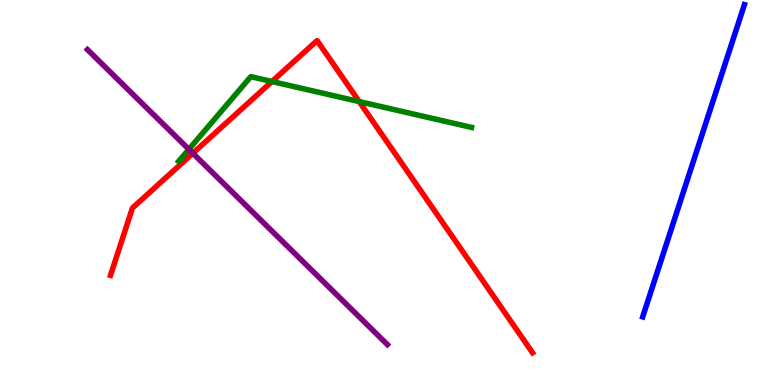[{'lines': ['blue', 'red'], 'intersections': []}, {'lines': ['green', 'red'], 'intersections': [{'x': 3.51, 'y': 7.88}, {'x': 4.63, 'y': 7.36}]}, {'lines': ['purple', 'red'], 'intersections': [{'x': 2.49, 'y': 6.02}]}, {'lines': ['blue', 'green'], 'intersections': []}, {'lines': ['blue', 'purple'], 'intersections': []}, {'lines': ['green', 'purple'], 'intersections': [{'x': 2.44, 'y': 6.12}]}]